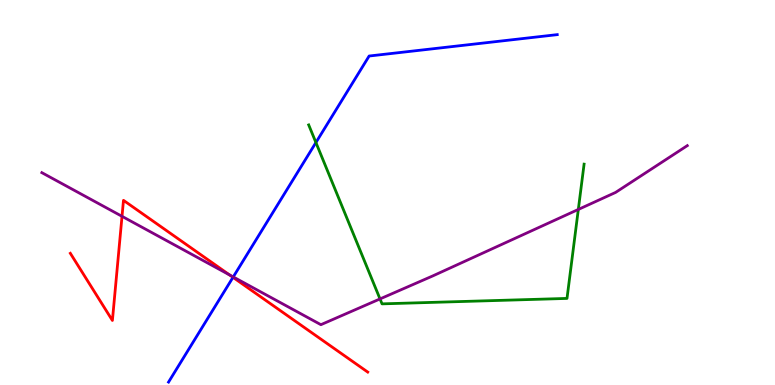[{'lines': ['blue', 'red'], 'intersections': [{'x': 3.01, 'y': 2.8}]}, {'lines': ['green', 'red'], 'intersections': []}, {'lines': ['purple', 'red'], 'intersections': [{'x': 1.57, 'y': 4.38}, {'x': 2.96, 'y': 2.86}]}, {'lines': ['blue', 'green'], 'intersections': [{'x': 4.08, 'y': 6.3}]}, {'lines': ['blue', 'purple'], 'intersections': [{'x': 3.01, 'y': 2.81}]}, {'lines': ['green', 'purple'], 'intersections': [{'x': 4.9, 'y': 2.24}, {'x': 7.46, 'y': 4.56}]}]